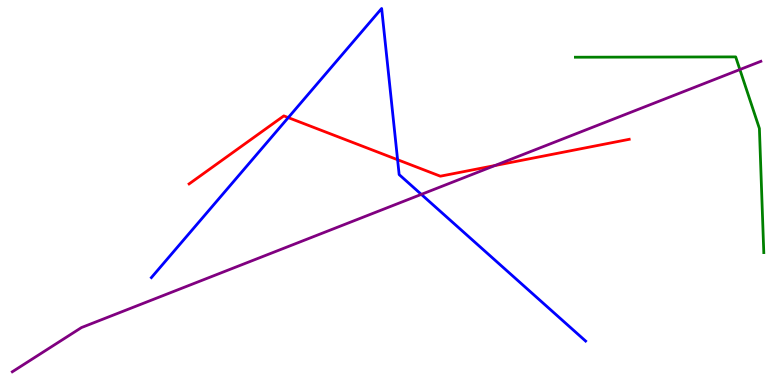[{'lines': ['blue', 'red'], 'intersections': [{'x': 3.72, 'y': 6.95}, {'x': 5.13, 'y': 5.85}]}, {'lines': ['green', 'red'], 'intersections': []}, {'lines': ['purple', 'red'], 'intersections': [{'x': 6.39, 'y': 5.7}]}, {'lines': ['blue', 'green'], 'intersections': []}, {'lines': ['blue', 'purple'], 'intersections': [{'x': 5.44, 'y': 4.95}]}, {'lines': ['green', 'purple'], 'intersections': [{'x': 9.55, 'y': 8.19}]}]